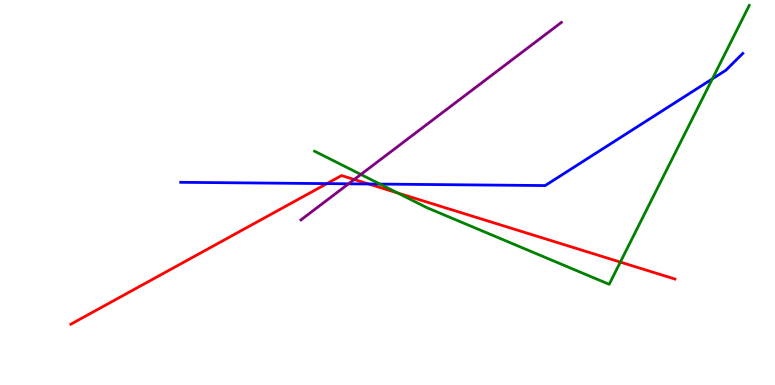[{'lines': ['blue', 'red'], 'intersections': [{'x': 4.22, 'y': 5.23}, {'x': 4.76, 'y': 5.22}]}, {'lines': ['green', 'red'], 'intersections': [{'x': 5.13, 'y': 4.99}, {'x': 8.0, 'y': 3.19}]}, {'lines': ['purple', 'red'], 'intersections': [{'x': 4.57, 'y': 5.34}]}, {'lines': ['blue', 'green'], 'intersections': [{'x': 4.9, 'y': 5.22}, {'x': 9.19, 'y': 7.95}]}, {'lines': ['blue', 'purple'], 'intersections': [{'x': 4.5, 'y': 5.23}]}, {'lines': ['green', 'purple'], 'intersections': [{'x': 4.66, 'y': 5.47}]}]